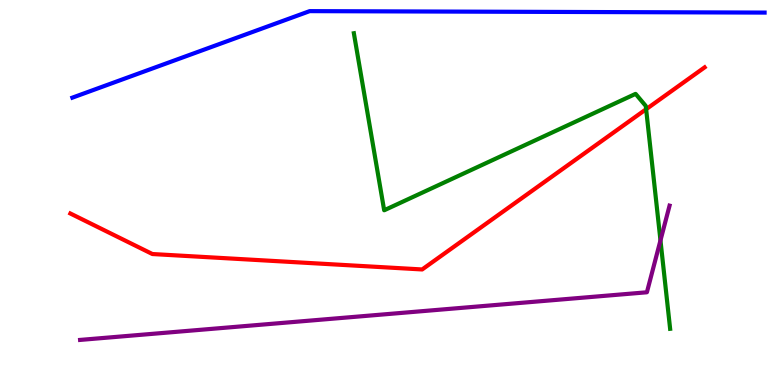[{'lines': ['blue', 'red'], 'intersections': []}, {'lines': ['green', 'red'], 'intersections': [{'x': 8.34, 'y': 7.16}]}, {'lines': ['purple', 'red'], 'intersections': []}, {'lines': ['blue', 'green'], 'intersections': []}, {'lines': ['blue', 'purple'], 'intersections': []}, {'lines': ['green', 'purple'], 'intersections': [{'x': 8.52, 'y': 3.76}]}]